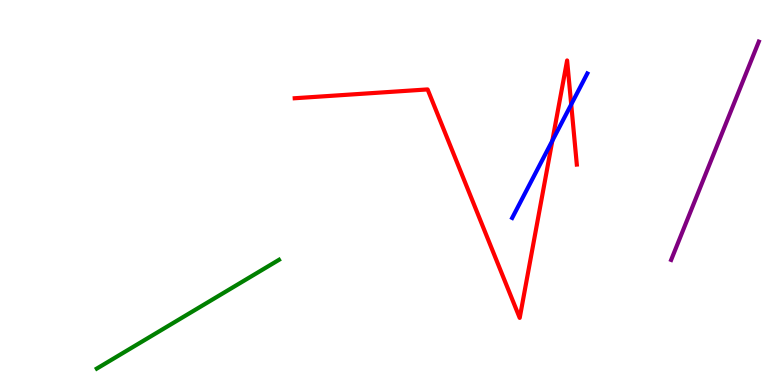[{'lines': ['blue', 'red'], 'intersections': [{'x': 7.13, 'y': 6.34}, {'x': 7.37, 'y': 7.29}]}, {'lines': ['green', 'red'], 'intersections': []}, {'lines': ['purple', 'red'], 'intersections': []}, {'lines': ['blue', 'green'], 'intersections': []}, {'lines': ['blue', 'purple'], 'intersections': []}, {'lines': ['green', 'purple'], 'intersections': []}]